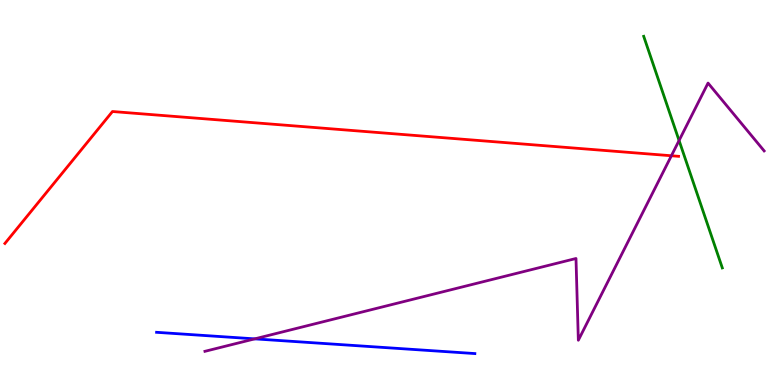[{'lines': ['blue', 'red'], 'intersections': []}, {'lines': ['green', 'red'], 'intersections': []}, {'lines': ['purple', 'red'], 'intersections': [{'x': 8.66, 'y': 5.95}]}, {'lines': ['blue', 'green'], 'intersections': []}, {'lines': ['blue', 'purple'], 'intersections': [{'x': 3.29, 'y': 1.2}]}, {'lines': ['green', 'purple'], 'intersections': [{'x': 8.76, 'y': 6.35}]}]